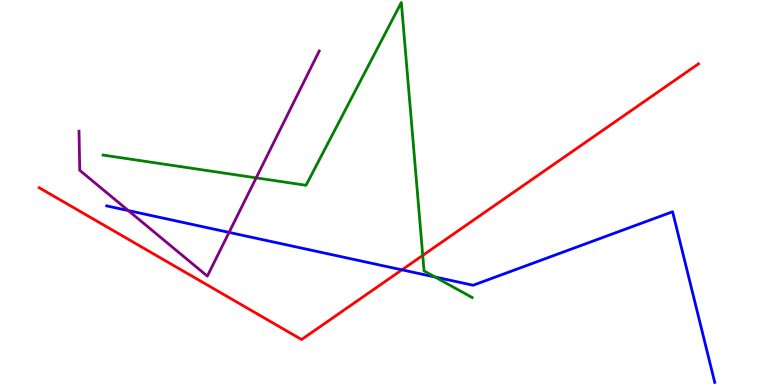[{'lines': ['blue', 'red'], 'intersections': [{'x': 5.19, 'y': 2.99}]}, {'lines': ['green', 'red'], 'intersections': [{'x': 5.45, 'y': 3.37}]}, {'lines': ['purple', 'red'], 'intersections': []}, {'lines': ['blue', 'green'], 'intersections': [{'x': 5.61, 'y': 2.8}]}, {'lines': ['blue', 'purple'], 'intersections': [{'x': 1.66, 'y': 4.53}, {'x': 2.96, 'y': 3.96}]}, {'lines': ['green', 'purple'], 'intersections': [{'x': 3.31, 'y': 5.38}]}]